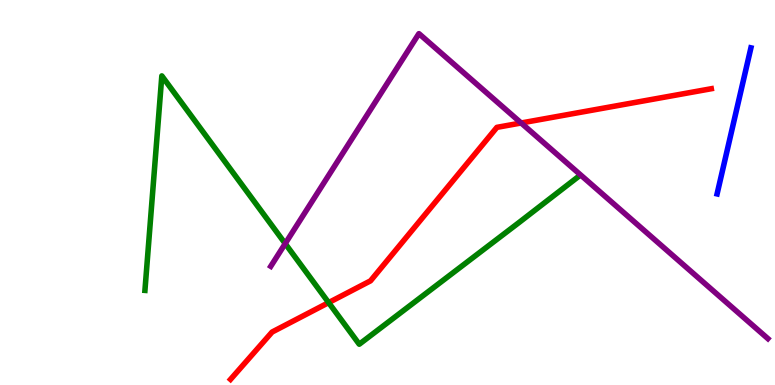[{'lines': ['blue', 'red'], 'intersections': []}, {'lines': ['green', 'red'], 'intersections': [{'x': 4.24, 'y': 2.14}]}, {'lines': ['purple', 'red'], 'intersections': [{'x': 6.72, 'y': 6.81}]}, {'lines': ['blue', 'green'], 'intersections': []}, {'lines': ['blue', 'purple'], 'intersections': []}, {'lines': ['green', 'purple'], 'intersections': [{'x': 3.68, 'y': 3.67}]}]